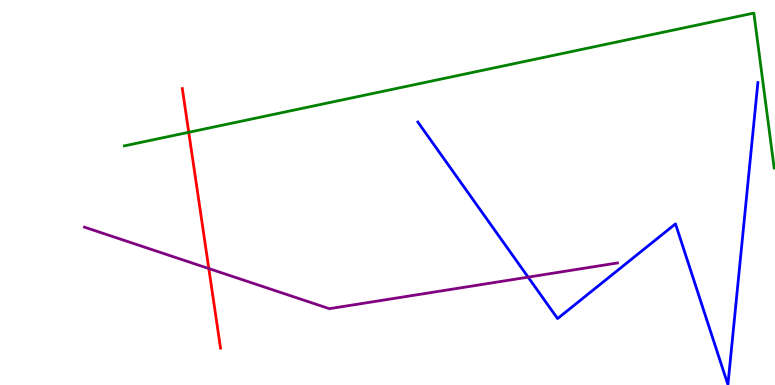[{'lines': ['blue', 'red'], 'intersections': []}, {'lines': ['green', 'red'], 'intersections': [{'x': 2.44, 'y': 6.56}]}, {'lines': ['purple', 'red'], 'intersections': [{'x': 2.69, 'y': 3.02}]}, {'lines': ['blue', 'green'], 'intersections': []}, {'lines': ['blue', 'purple'], 'intersections': [{'x': 6.81, 'y': 2.8}]}, {'lines': ['green', 'purple'], 'intersections': []}]